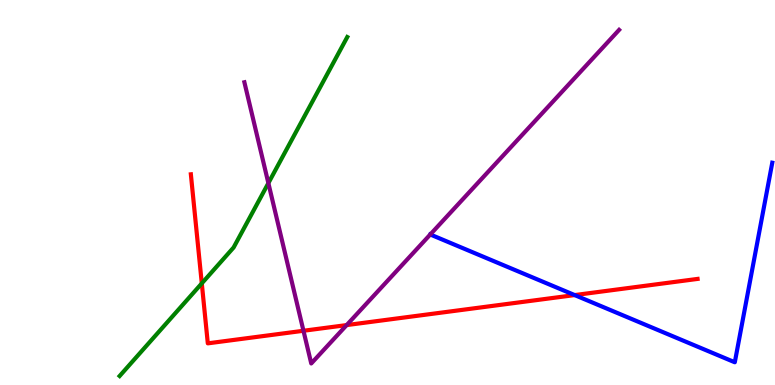[{'lines': ['blue', 'red'], 'intersections': [{'x': 7.42, 'y': 2.34}]}, {'lines': ['green', 'red'], 'intersections': [{'x': 2.6, 'y': 2.64}]}, {'lines': ['purple', 'red'], 'intersections': [{'x': 3.92, 'y': 1.41}, {'x': 4.47, 'y': 1.56}]}, {'lines': ['blue', 'green'], 'intersections': []}, {'lines': ['blue', 'purple'], 'intersections': [{'x': 5.55, 'y': 3.91}]}, {'lines': ['green', 'purple'], 'intersections': [{'x': 3.46, 'y': 5.24}]}]